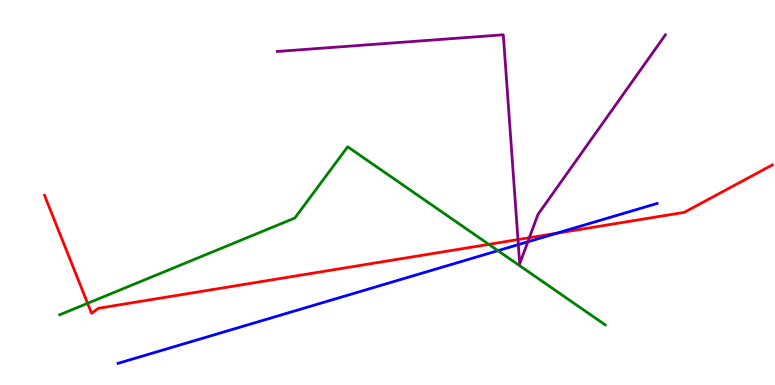[{'lines': ['blue', 'red'], 'intersections': [{'x': 7.18, 'y': 3.94}]}, {'lines': ['green', 'red'], 'intersections': [{'x': 1.13, 'y': 2.12}, {'x': 6.31, 'y': 3.65}]}, {'lines': ['purple', 'red'], 'intersections': [{'x': 6.68, 'y': 3.78}, {'x': 6.83, 'y': 3.83}]}, {'lines': ['blue', 'green'], 'intersections': [{'x': 6.42, 'y': 3.49}]}, {'lines': ['blue', 'purple'], 'intersections': [{'x': 6.69, 'y': 3.65}, {'x': 6.81, 'y': 3.72}]}, {'lines': ['green', 'purple'], 'intersections': []}]